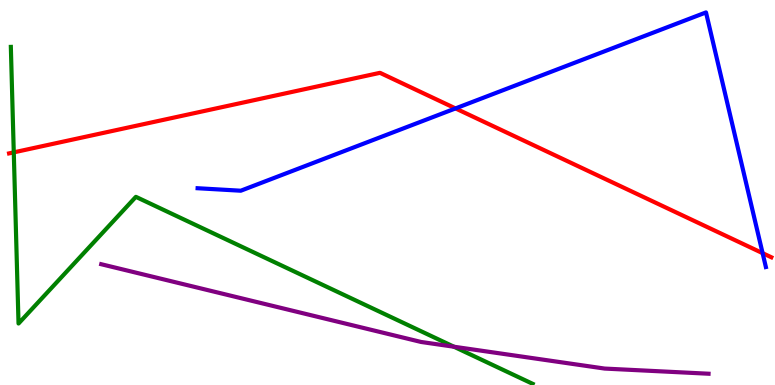[{'lines': ['blue', 'red'], 'intersections': [{'x': 5.88, 'y': 7.18}, {'x': 9.84, 'y': 3.42}]}, {'lines': ['green', 'red'], 'intersections': [{'x': 0.178, 'y': 6.04}]}, {'lines': ['purple', 'red'], 'intersections': []}, {'lines': ['blue', 'green'], 'intersections': []}, {'lines': ['blue', 'purple'], 'intersections': []}, {'lines': ['green', 'purple'], 'intersections': [{'x': 5.86, 'y': 0.994}]}]